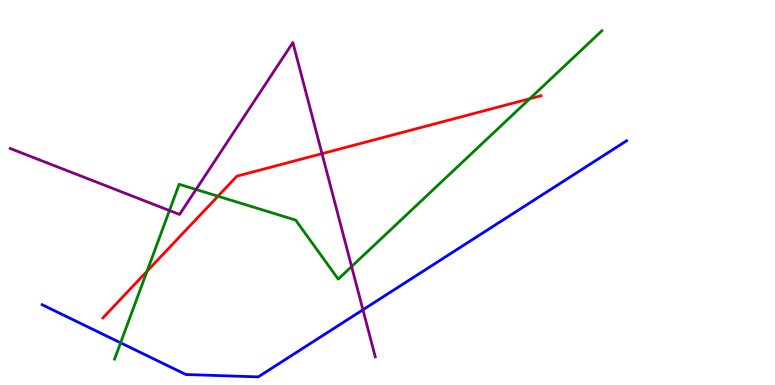[{'lines': ['blue', 'red'], 'intersections': []}, {'lines': ['green', 'red'], 'intersections': [{'x': 1.9, 'y': 2.95}, {'x': 2.81, 'y': 4.9}, {'x': 6.84, 'y': 7.44}]}, {'lines': ['purple', 'red'], 'intersections': [{'x': 4.15, 'y': 6.01}]}, {'lines': ['blue', 'green'], 'intersections': [{'x': 1.56, 'y': 1.1}]}, {'lines': ['blue', 'purple'], 'intersections': [{'x': 4.68, 'y': 1.95}]}, {'lines': ['green', 'purple'], 'intersections': [{'x': 2.19, 'y': 4.53}, {'x': 2.53, 'y': 5.08}, {'x': 4.54, 'y': 3.08}]}]